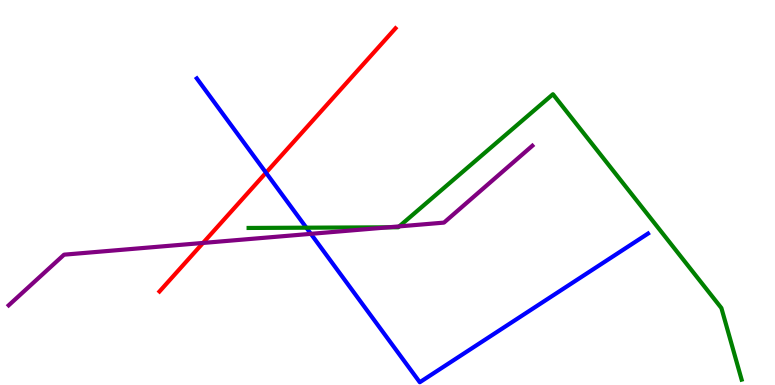[{'lines': ['blue', 'red'], 'intersections': [{'x': 3.43, 'y': 5.51}]}, {'lines': ['green', 'red'], 'intersections': []}, {'lines': ['purple', 'red'], 'intersections': [{'x': 2.62, 'y': 3.69}]}, {'lines': ['blue', 'green'], 'intersections': [{'x': 3.95, 'y': 4.09}]}, {'lines': ['blue', 'purple'], 'intersections': [{'x': 4.01, 'y': 3.93}]}, {'lines': ['green', 'purple'], 'intersections': [{'x': 5.01, 'y': 4.1}, {'x': 5.15, 'y': 4.12}]}]